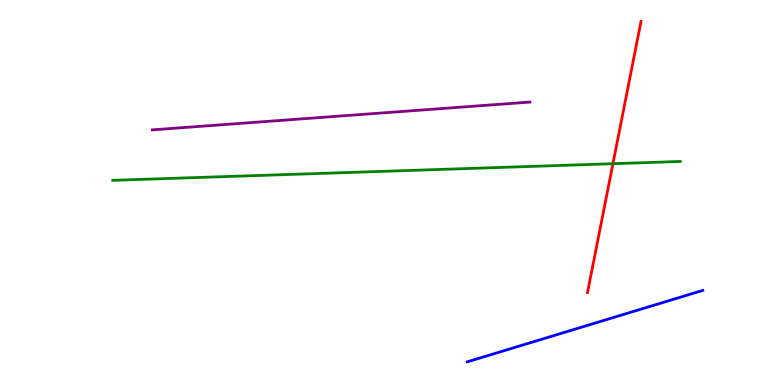[{'lines': ['blue', 'red'], 'intersections': []}, {'lines': ['green', 'red'], 'intersections': [{'x': 7.91, 'y': 5.75}]}, {'lines': ['purple', 'red'], 'intersections': []}, {'lines': ['blue', 'green'], 'intersections': []}, {'lines': ['blue', 'purple'], 'intersections': []}, {'lines': ['green', 'purple'], 'intersections': []}]